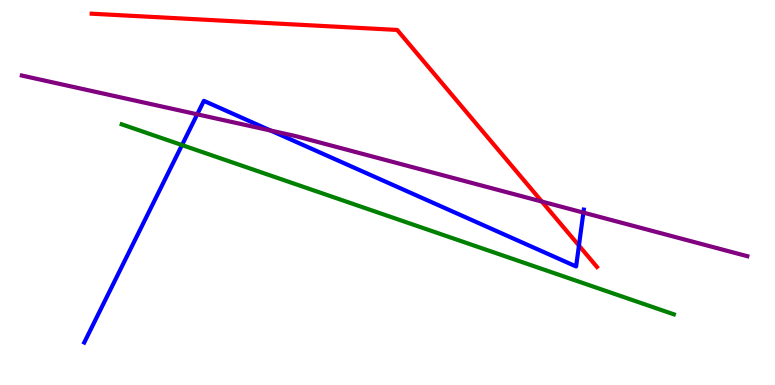[{'lines': ['blue', 'red'], 'intersections': [{'x': 7.47, 'y': 3.62}]}, {'lines': ['green', 'red'], 'intersections': []}, {'lines': ['purple', 'red'], 'intersections': [{'x': 6.99, 'y': 4.76}]}, {'lines': ['blue', 'green'], 'intersections': [{'x': 2.35, 'y': 6.23}]}, {'lines': ['blue', 'purple'], 'intersections': [{'x': 2.54, 'y': 7.03}, {'x': 3.49, 'y': 6.61}, {'x': 7.53, 'y': 4.48}]}, {'lines': ['green', 'purple'], 'intersections': []}]